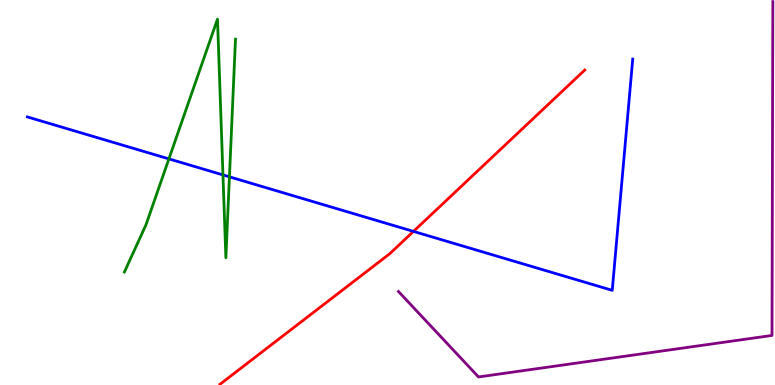[{'lines': ['blue', 'red'], 'intersections': [{'x': 5.34, 'y': 3.99}]}, {'lines': ['green', 'red'], 'intersections': []}, {'lines': ['purple', 'red'], 'intersections': []}, {'lines': ['blue', 'green'], 'intersections': [{'x': 2.18, 'y': 5.87}, {'x': 2.88, 'y': 5.46}, {'x': 2.96, 'y': 5.41}]}, {'lines': ['blue', 'purple'], 'intersections': []}, {'lines': ['green', 'purple'], 'intersections': []}]